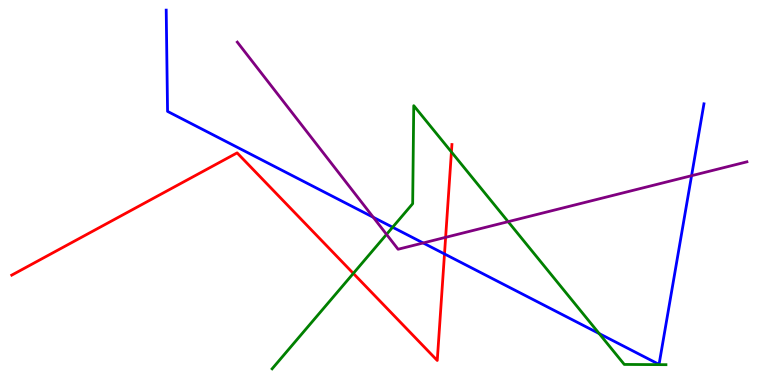[{'lines': ['blue', 'red'], 'intersections': [{'x': 5.74, 'y': 3.4}]}, {'lines': ['green', 'red'], 'intersections': [{'x': 4.56, 'y': 2.9}, {'x': 5.82, 'y': 6.05}]}, {'lines': ['purple', 'red'], 'intersections': [{'x': 5.75, 'y': 3.84}]}, {'lines': ['blue', 'green'], 'intersections': [{'x': 5.07, 'y': 4.1}, {'x': 7.73, 'y': 1.34}]}, {'lines': ['blue', 'purple'], 'intersections': [{'x': 4.82, 'y': 4.36}, {'x': 5.46, 'y': 3.69}, {'x': 8.92, 'y': 5.44}]}, {'lines': ['green', 'purple'], 'intersections': [{'x': 4.99, 'y': 3.91}, {'x': 6.56, 'y': 4.24}]}]